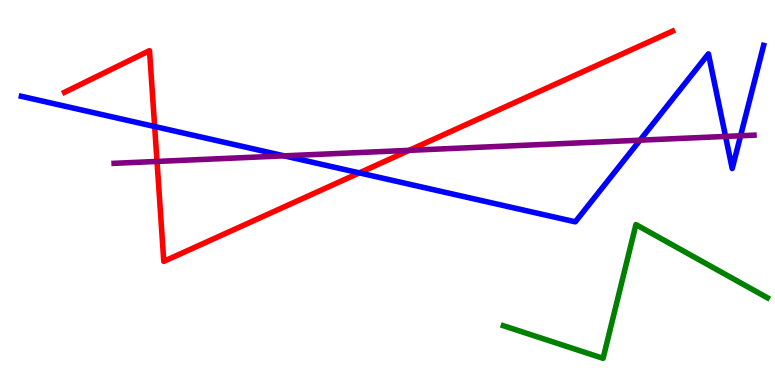[{'lines': ['blue', 'red'], 'intersections': [{'x': 2.0, 'y': 6.71}, {'x': 4.64, 'y': 5.51}]}, {'lines': ['green', 'red'], 'intersections': []}, {'lines': ['purple', 'red'], 'intersections': [{'x': 2.03, 'y': 5.81}, {'x': 5.28, 'y': 6.09}]}, {'lines': ['blue', 'green'], 'intersections': []}, {'lines': ['blue', 'purple'], 'intersections': [{'x': 3.67, 'y': 5.95}, {'x': 8.26, 'y': 6.36}, {'x': 9.36, 'y': 6.46}, {'x': 9.56, 'y': 6.47}]}, {'lines': ['green', 'purple'], 'intersections': []}]